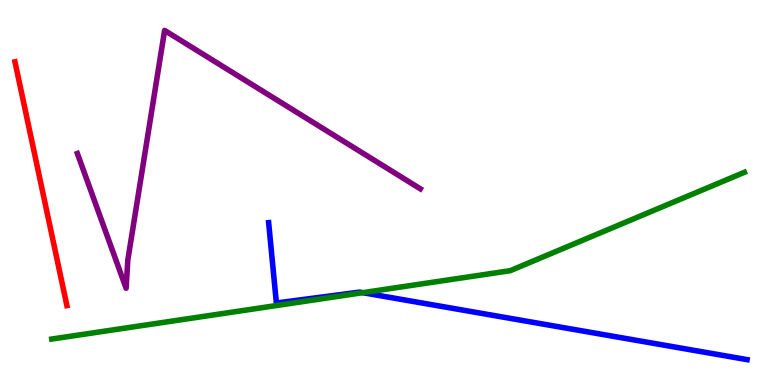[{'lines': ['blue', 'red'], 'intersections': []}, {'lines': ['green', 'red'], 'intersections': []}, {'lines': ['purple', 'red'], 'intersections': []}, {'lines': ['blue', 'green'], 'intersections': [{'x': 4.68, 'y': 2.4}]}, {'lines': ['blue', 'purple'], 'intersections': []}, {'lines': ['green', 'purple'], 'intersections': []}]